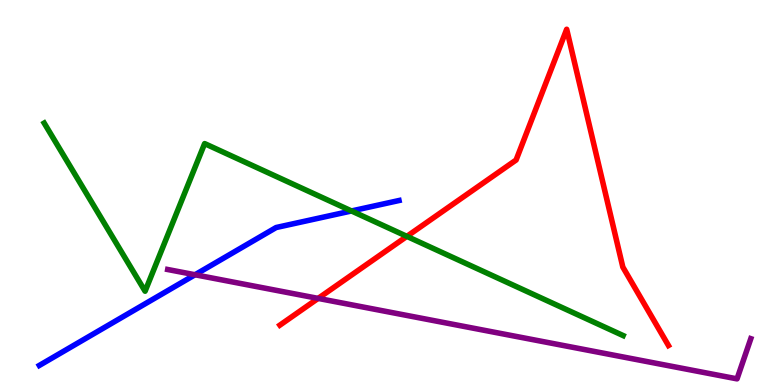[{'lines': ['blue', 'red'], 'intersections': []}, {'lines': ['green', 'red'], 'intersections': [{'x': 5.25, 'y': 3.86}]}, {'lines': ['purple', 'red'], 'intersections': [{'x': 4.1, 'y': 2.25}]}, {'lines': ['blue', 'green'], 'intersections': [{'x': 4.54, 'y': 4.52}]}, {'lines': ['blue', 'purple'], 'intersections': [{'x': 2.52, 'y': 2.86}]}, {'lines': ['green', 'purple'], 'intersections': []}]